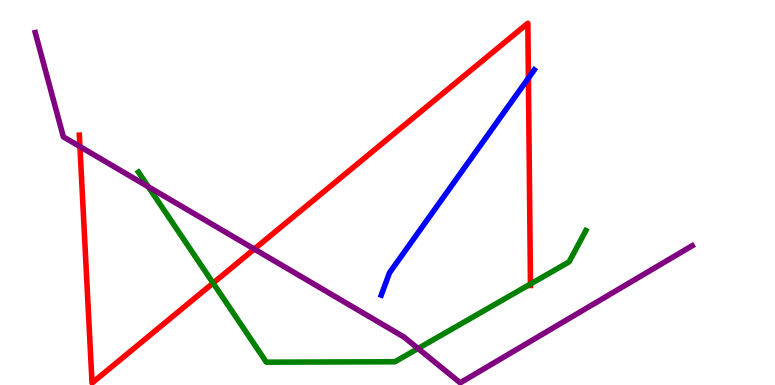[{'lines': ['blue', 'red'], 'intersections': [{'x': 6.82, 'y': 7.97}]}, {'lines': ['green', 'red'], 'intersections': [{'x': 2.75, 'y': 2.65}, {'x': 6.84, 'y': 2.62}]}, {'lines': ['purple', 'red'], 'intersections': [{'x': 1.03, 'y': 6.19}, {'x': 3.28, 'y': 3.53}]}, {'lines': ['blue', 'green'], 'intersections': []}, {'lines': ['blue', 'purple'], 'intersections': []}, {'lines': ['green', 'purple'], 'intersections': [{'x': 1.91, 'y': 5.15}, {'x': 5.39, 'y': 0.948}]}]